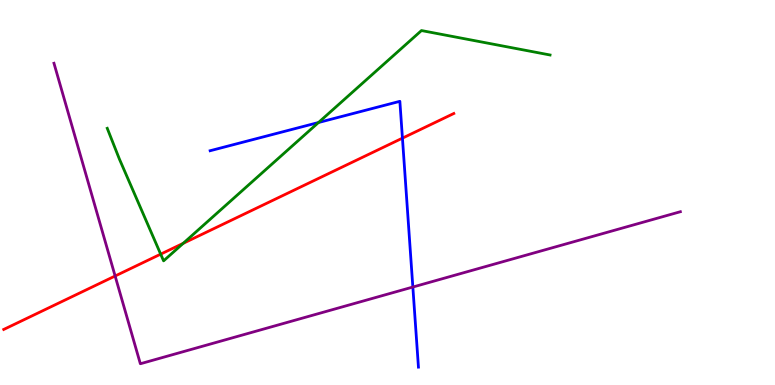[{'lines': ['blue', 'red'], 'intersections': [{'x': 5.19, 'y': 6.41}]}, {'lines': ['green', 'red'], 'intersections': [{'x': 2.07, 'y': 3.4}, {'x': 2.36, 'y': 3.68}]}, {'lines': ['purple', 'red'], 'intersections': [{'x': 1.49, 'y': 2.83}]}, {'lines': ['blue', 'green'], 'intersections': [{'x': 4.11, 'y': 6.82}]}, {'lines': ['blue', 'purple'], 'intersections': [{'x': 5.33, 'y': 2.54}]}, {'lines': ['green', 'purple'], 'intersections': []}]